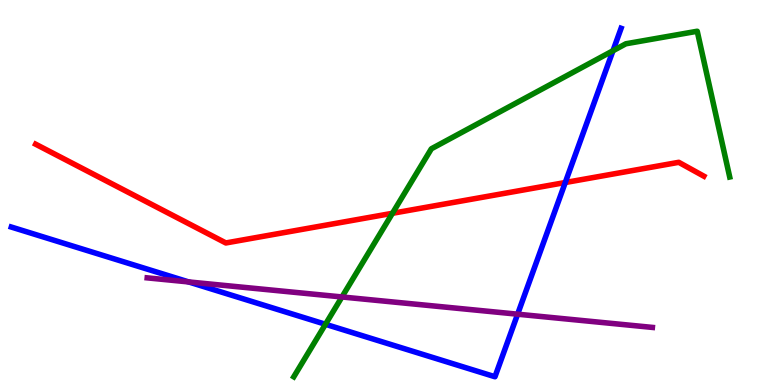[{'lines': ['blue', 'red'], 'intersections': [{'x': 7.29, 'y': 5.26}]}, {'lines': ['green', 'red'], 'intersections': [{'x': 5.06, 'y': 4.46}]}, {'lines': ['purple', 'red'], 'intersections': []}, {'lines': ['blue', 'green'], 'intersections': [{'x': 4.2, 'y': 1.58}, {'x': 7.91, 'y': 8.68}]}, {'lines': ['blue', 'purple'], 'intersections': [{'x': 2.43, 'y': 2.68}, {'x': 6.68, 'y': 1.84}]}, {'lines': ['green', 'purple'], 'intersections': [{'x': 4.41, 'y': 2.29}]}]